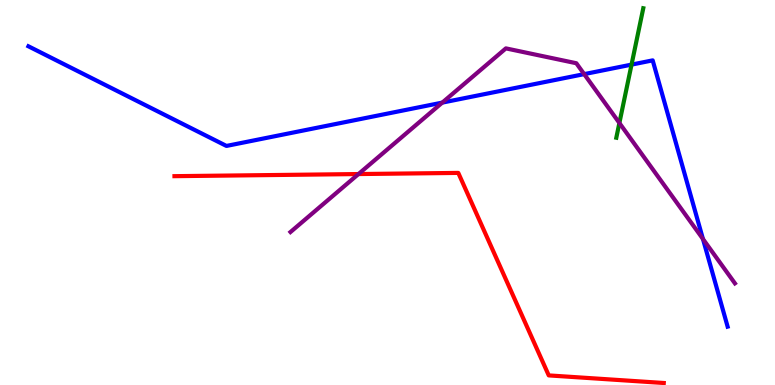[{'lines': ['blue', 'red'], 'intersections': []}, {'lines': ['green', 'red'], 'intersections': []}, {'lines': ['purple', 'red'], 'intersections': [{'x': 4.63, 'y': 5.48}]}, {'lines': ['blue', 'green'], 'intersections': [{'x': 8.15, 'y': 8.32}]}, {'lines': ['blue', 'purple'], 'intersections': [{'x': 5.71, 'y': 7.33}, {'x': 7.54, 'y': 8.07}, {'x': 9.07, 'y': 3.79}]}, {'lines': ['green', 'purple'], 'intersections': [{'x': 7.99, 'y': 6.81}]}]